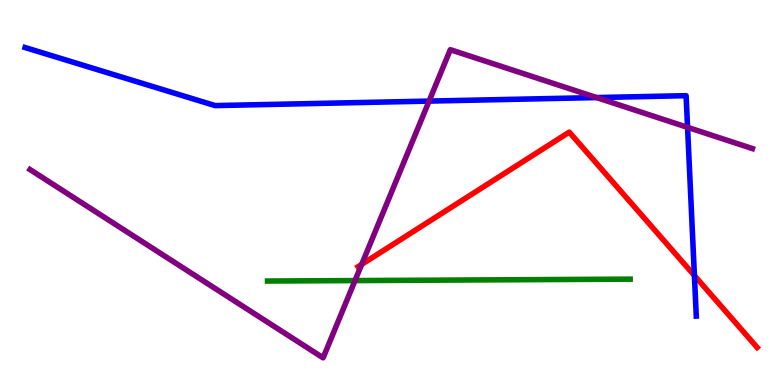[{'lines': ['blue', 'red'], 'intersections': [{'x': 8.96, 'y': 2.84}]}, {'lines': ['green', 'red'], 'intersections': []}, {'lines': ['purple', 'red'], 'intersections': [{'x': 4.67, 'y': 3.13}]}, {'lines': ['blue', 'green'], 'intersections': []}, {'lines': ['blue', 'purple'], 'intersections': [{'x': 5.54, 'y': 7.37}, {'x': 7.7, 'y': 7.47}, {'x': 8.87, 'y': 6.69}]}, {'lines': ['green', 'purple'], 'intersections': [{'x': 4.58, 'y': 2.71}]}]